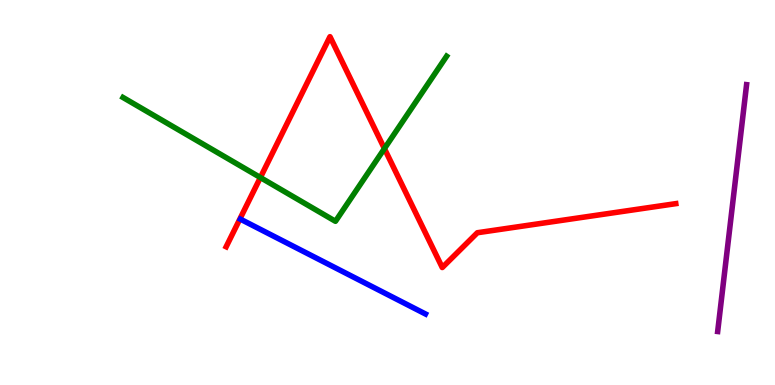[{'lines': ['blue', 'red'], 'intersections': []}, {'lines': ['green', 'red'], 'intersections': [{'x': 3.36, 'y': 5.39}, {'x': 4.96, 'y': 6.14}]}, {'lines': ['purple', 'red'], 'intersections': []}, {'lines': ['blue', 'green'], 'intersections': []}, {'lines': ['blue', 'purple'], 'intersections': []}, {'lines': ['green', 'purple'], 'intersections': []}]